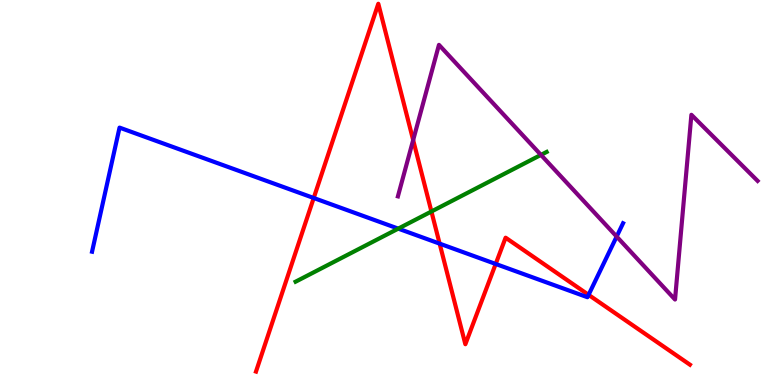[{'lines': ['blue', 'red'], 'intersections': [{'x': 4.05, 'y': 4.86}, {'x': 5.67, 'y': 3.67}, {'x': 6.4, 'y': 3.14}, {'x': 7.59, 'y': 2.34}]}, {'lines': ['green', 'red'], 'intersections': [{'x': 5.57, 'y': 4.51}]}, {'lines': ['purple', 'red'], 'intersections': [{'x': 5.33, 'y': 6.36}]}, {'lines': ['blue', 'green'], 'intersections': [{'x': 5.14, 'y': 4.06}]}, {'lines': ['blue', 'purple'], 'intersections': [{'x': 7.96, 'y': 3.86}]}, {'lines': ['green', 'purple'], 'intersections': [{'x': 6.98, 'y': 5.98}]}]